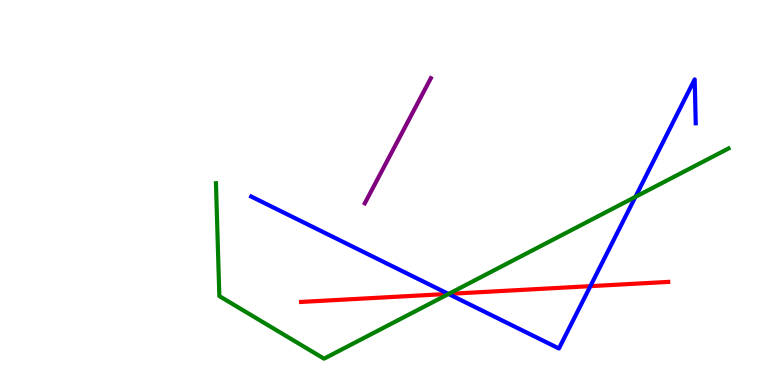[{'lines': ['blue', 'red'], 'intersections': [{'x': 5.79, 'y': 2.37}, {'x': 7.62, 'y': 2.57}]}, {'lines': ['green', 'red'], 'intersections': [{'x': 5.79, 'y': 2.37}]}, {'lines': ['purple', 'red'], 'intersections': []}, {'lines': ['blue', 'green'], 'intersections': [{'x': 5.79, 'y': 2.36}, {'x': 8.2, 'y': 4.89}]}, {'lines': ['blue', 'purple'], 'intersections': []}, {'lines': ['green', 'purple'], 'intersections': []}]